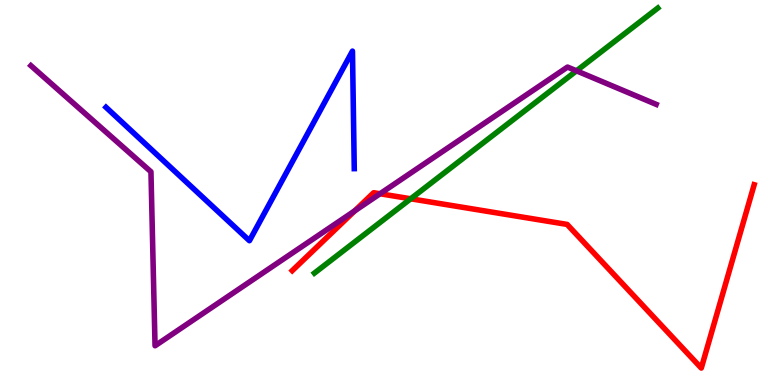[{'lines': ['blue', 'red'], 'intersections': []}, {'lines': ['green', 'red'], 'intersections': [{'x': 5.3, 'y': 4.84}]}, {'lines': ['purple', 'red'], 'intersections': [{'x': 4.58, 'y': 4.52}, {'x': 4.9, 'y': 4.97}]}, {'lines': ['blue', 'green'], 'intersections': []}, {'lines': ['blue', 'purple'], 'intersections': []}, {'lines': ['green', 'purple'], 'intersections': [{'x': 7.44, 'y': 8.16}]}]